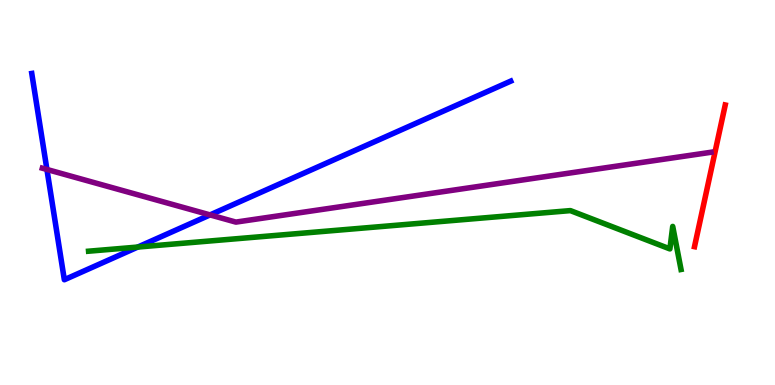[{'lines': ['blue', 'red'], 'intersections': []}, {'lines': ['green', 'red'], 'intersections': []}, {'lines': ['purple', 'red'], 'intersections': []}, {'lines': ['blue', 'green'], 'intersections': [{'x': 1.78, 'y': 3.58}]}, {'lines': ['blue', 'purple'], 'intersections': [{'x': 0.605, 'y': 5.6}, {'x': 2.71, 'y': 4.42}]}, {'lines': ['green', 'purple'], 'intersections': []}]